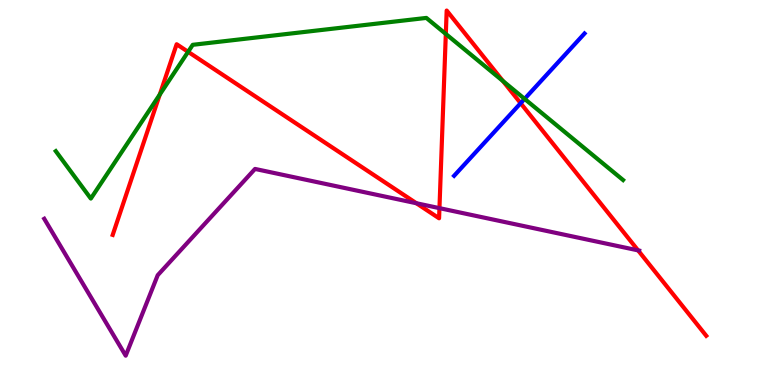[{'lines': ['blue', 'red'], 'intersections': [{'x': 6.72, 'y': 7.32}]}, {'lines': ['green', 'red'], 'intersections': [{'x': 2.06, 'y': 7.54}, {'x': 2.43, 'y': 8.65}, {'x': 5.75, 'y': 9.12}, {'x': 6.49, 'y': 7.9}]}, {'lines': ['purple', 'red'], 'intersections': [{'x': 5.37, 'y': 4.72}, {'x': 5.67, 'y': 4.59}, {'x': 8.23, 'y': 3.5}]}, {'lines': ['blue', 'green'], 'intersections': [{'x': 6.77, 'y': 7.43}]}, {'lines': ['blue', 'purple'], 'intersections': []}, {'lines': ['green', 'purple'], 'intersections': []}]